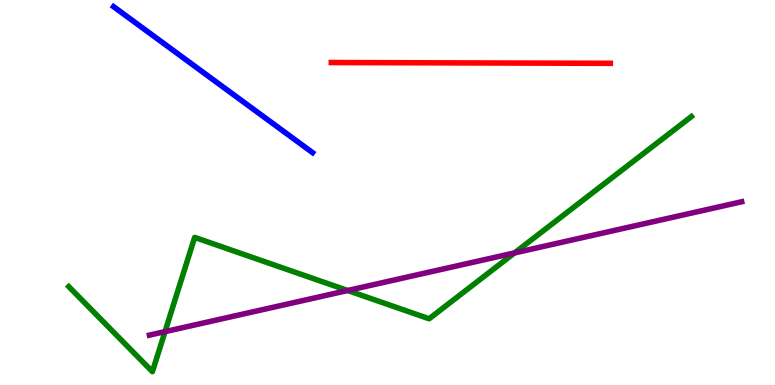[{'lines': ['blue', 'red'], 'intersections': []}, {'lines': ['green', 'red'], 'intersections': []}, {'lines': ['purple', 'red'], 'intersections': []}, {'lines': ['blue', 'green'], 'intersections': []}, {'lines': ['blue', 'purple'], 'intersections': []}, {'lines': ['green', 'purple'], 'intersections': [{'x': 2.13, 'y': 1.39}, {'x': 4.49, 'y': 2.45}, {'x': 6.64, 'y': 3.43}]}]